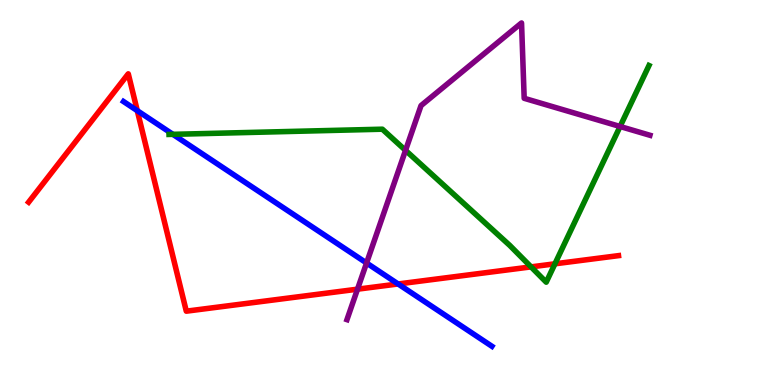[{'lines': ['blue', 'red'], 'intersections': [{'x': 1.77, 'y': 7.13}, {'x': 5.14, 'y': 2.62}]}, {'lines': ['green', 'red'], 'intersections': [{'x': 6.85, 'y': 3.07}, {'x': 7.16, 'y': 3.15}]}, {'lines': ['purple', 'red'], 'intersections': [{'x': 4.61, 'y': 2.49}]}, {'lines': ['blue', 'green'], 'intersections': [{'x': 2.23, 'y': 6.51}]}, {'lines': ['blue', 'purple'], 'intersections': [{'x': 4.73, 'y': 3.17}]}, {'lines': ['green', 'purple'], 'intersections': [{'x': 5.23, 'y': 6.09}, {'x': 8.0, 'y': 6.71}]}]